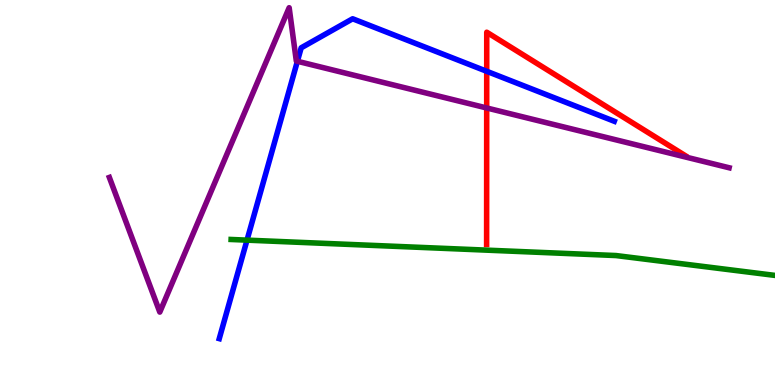[{'lines': ['blue', 'red'], 'intersections': [{'x': 6.28, 'y': 8.15}]}, {'lines': ['green', 'red'], 'intersections': []}, {'lines': ['purple', 'red'], 'intersections': [{'x': 6.28, 'y': 7.2}]}, {'lines': ['blue', 'green'], 'intersections': [{'x': 3.19, 'y': 3.76}]}, {'lines': ['blue', 'purple'], 'intersections': [{'x': 3.84, 'y': 8.41}]}, {'lines': ['green', 'purple'], 'intersections': []}]